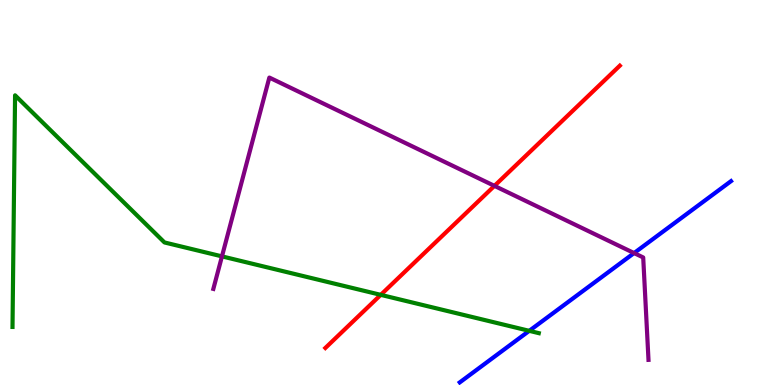[{'lines': ['blue', 'red'], 'intersections': []}, {'lines': ['green', 'red'], 'intersections': [{'x': 4.91, 'y': 2.34}]}, {'lines': ['purple', 'red'], 'intersections': [{'x': 6.38, 'y': 5.17}]}, {'lines': ['blue', 'green'], 'intersections': [{'x': 6.83, 'y': 1.41}]}, {'lines': ['blue', 'purple'], 'intersections': [{'x': 8.18, 'y': 3.43}]}, {'lines': ['green', 'purple'], 'intersections': [{'x': 2.86, 'y': 3.34}]}]